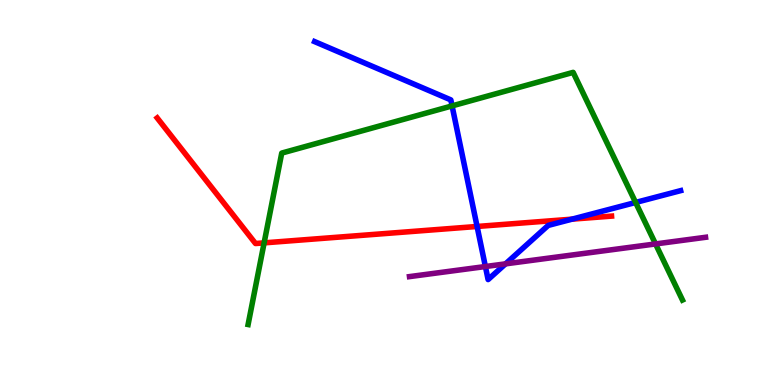[{'lines': ['blue', 'red'], 'intersections': [{'x': 6.16, 'y': 4.12}, {'x': 7.38, 'y': 4.31}]}, {'lines': ['green', 'red'], 'intersections': [{'x': 3.41, 'y': 3.69}]}, {'lines': ['purple', 'red'], 'intersections': []}, {'lines': ['blue', 'green'], 'intersections': [{'x': 5.83, 'y': 7.25}, {'x': 8.2, 'y': 4.74}]}, {'lines': ['blue', 'purple'], 'intersections': [{'x': 6.26, 'y': 3.08}, {'x': 6.52, 'y': 3.15}]}, {'lines': ['green', 'purple'], 'intersections': [{'x': 8.46, 'y': 3.66}]}]